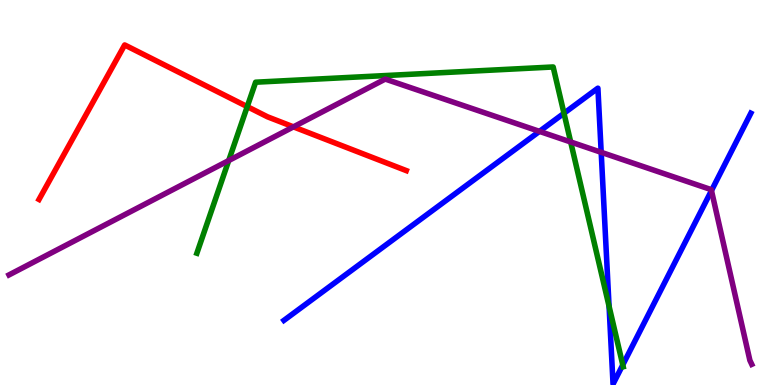[{'lines': ['blue', 'red'], 'intersections': []}, {'lines': ['green', 'red'], 'intersections': [{'x': 3.19, 'y': 7.23}]}, {'lines': ['purple', 'red'], 'intersections': [{'x': 3.79, 'y': 6.7}]}, {'lines': ['blue', 'green'], 'intersections': [{'x': 7.28, 'y': 7.06}, {'x': 7.86, 'y': 2.05}, {'x': 8.04, 'y': 0.522}]}, {'lines': ['blue', 'purple'], 'intersections': [{'x': 6.96, 'y': 6.59}, {'x': 7.76, 'y': 6.04}, {'x': 9.18, 'y': 5.05}]}, {'lines': ['green', 'purple'], 'intersections': [{'x': 2.95, 'y': 5.83}, {'x': 7.36, 'y': 6.31}]}]